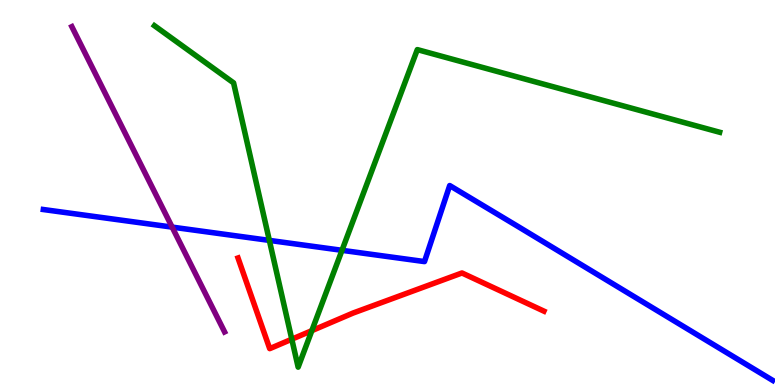[{'lines': ['blue', 'red'], 'intersections': []}, {'lines': ['green', 'red'], 'intersections': [{'x': 3.77, 'y': 1.19}, {'x': 4.02, 'y': 1.41}]}, {'lines': ['purple', 'red'], 'intersections': []}, {'lines': ['blue', 'green'], 'intersections': [{'x': 3.48, 'y': 3.76}, {'x': 4.41, 'y': 3.5}]}, {'lines': ['blue', 'purple'], 'intersections': [{'x': 2.22, 'y': 4.1}]}, {'lines': ['green', 'purple'], 'intersections': []}]